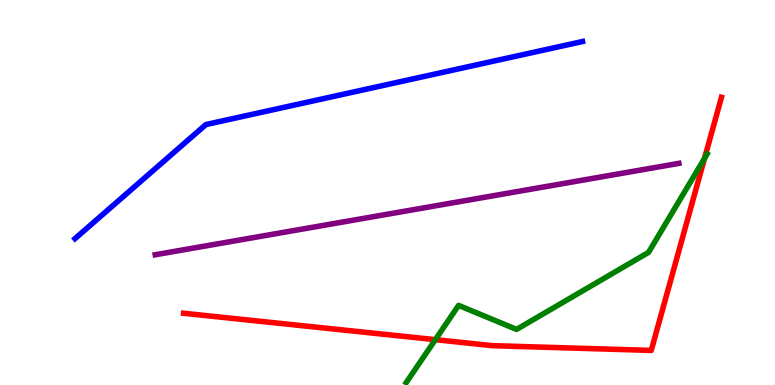[{'lines': ['blue', 'red'], 'intersections': []}, {'lines': ['green', 'red'], 'intersections': [{'x': 5.62, 'y': 1.18}, {'x': 9.09, 'y': 5.89}]}, {'lines': ['purple', 'red'], 'intersections': []}, {'lines': ['blue', 'green'], 'intersections': []}, {'lines': ['blue', 'purple'], 'intersections': []}, {'lines': ['green', 'purple'], 'intersections': []}]